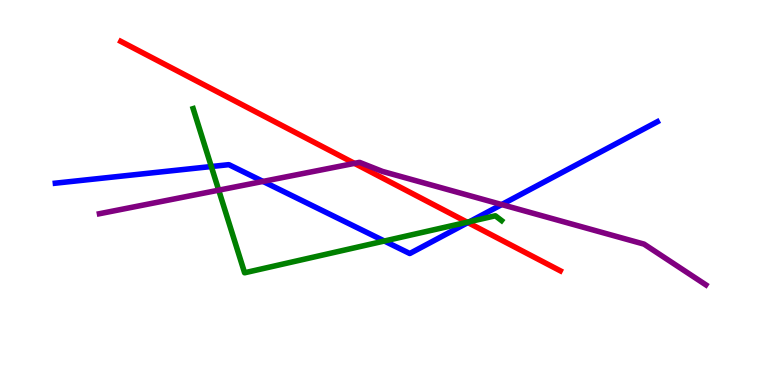[{'lines': ['blue', 'red'], 'intersections': [{'x': 6.04, 'y': 4.22}]}, {'lines': ['green', 'red'], 'intersections': [{'x': 6.03, 'y': 4.23}]}, {'lines': ['purple', 'red'], 'intersections': [{'x': 4.57, 'y': 5.76}]}, {'lines': ['blue', 'green'], 'intersections': [{'x': 2.73, 'y': 5.67}, {'x': 4.96, 'y': 3.74}, {'x': 6.06, 'y': 4.24}]}, {'lines': ['blue', 'purple'], 'intersections': [{'x': 3.39, 'y': 5.29}, {'x': 6.47, 'y': 4.69}]}, {'lines': ['green', 'purple'], 'intersections': [{'x': 2.82, 'y': 5.06}]}]